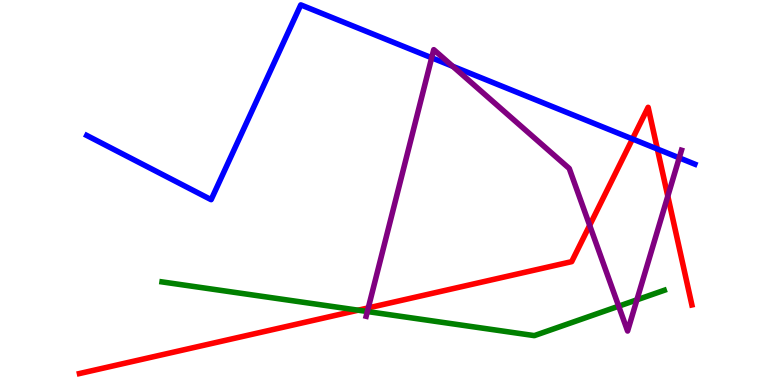[{'lines': ['blue', 'red'], 'intersections': [{'x': 8.16, 'y': 6.39}, {'x': 8.48, 'y': 6.13}]}, {'lines': ['green', 'red'], 'intersections': [{'x': 4.62, 'y': 1.94}]}, {'lines': ['purple', 'red'], 'intersections': [{'x': 4.75, 'y': 2.0}, {'x': 7.61, 'y': 4.15}, {'x': 8.62, 'y': 4.9}]}, {'lines': ['blue', 'green'], 'intersections': []}, {'lines': ['blue', 'purple'], 'intersections': [{'x': 5.57, 'y': 8.5}, {'x': 5.84, 'y': 8.28}, {'x': 8.76, 'y': 5.9}]}, {'lines': ['green', 'purple'], 'intersections': [{'x': 4.74, 'y': 1.91}, {'x': 7.98, 'y': 2.05}, {'x': 8.22, 'y': 2.21}]}]